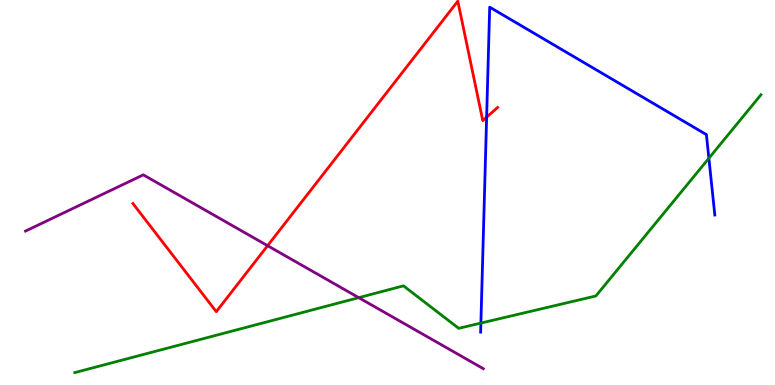[{'lines': ['blue', 'red'], 'intersections': [{'x': 6.28, 'y': 6.96}]}, {'lines': ['green', 'red'], 'intersections': []}, {'lines': ['purple', 'red'], 'intersections': [{'x': 3.45, 'y': 3.62}]}, {'lines': ['blue', 'green'], 'intersections': [{'x': 6.21, 'y': 1.61}, {'x': 9.15, 'y': 5.89}]}, {'lines': ['blue', 'purple'], 'intersections': []}, {'lines': ['green', 'purple'], 'intersections': [{'x': 4.63, 'y': 2.27}]}]